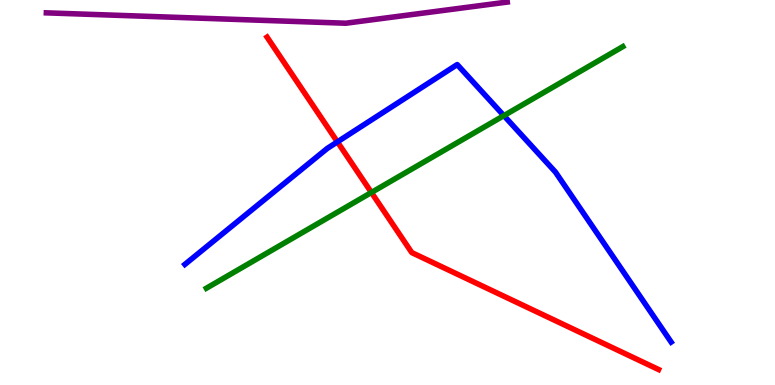[{'lines': ['blue', 'red'], 'intersections': [{'x': 4.35, 'y': 6.31}]}, {'lines': ['green', 'red'], 'intersections': [{'x': 4.79, 'y': 5.0}]}, {'lines': ['purple', 'red'], 'intersections': []}, {'lines': ['blue', 'green'], 'intersections': [{'x': 6.5, 'y': 7.0}]}, {'lines': ['blue', 'purple'], 'intersections': []}, {'lines': ['green', 'purple'], 'intersections': []}]